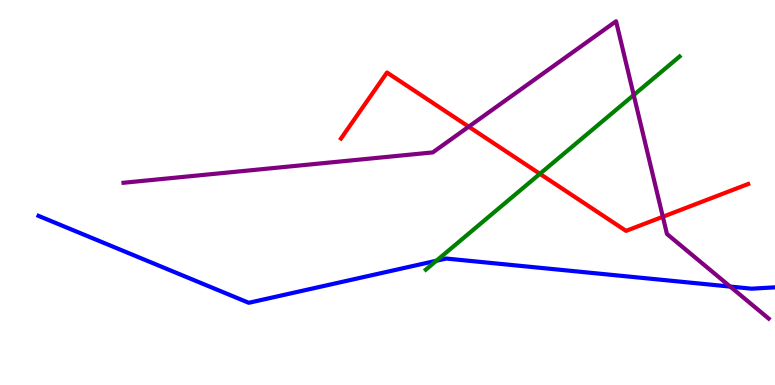[{'lines': ['blue', 'red'], 'intersections': []}, {'lines': ['green', 'red'], 'intersections': [{'x': 6.97, 'y': 5.49}]}, {'lines': ['purple', 'red'], 'intersections': [{'x': 6.05, 'y': 6.71}, {'x': 8.55, 'y': 4.37}]}, {'lines': ['blue', 'green'], 'intersections': [{'x': 5.63, 'y': 3.23}]}, {'lines': ['blue', 'purple'], 'intersections': [{'x': 9.42, 'y': 2.56}]}, {'lines': ['green', 'purple'], 'intersections': [{'x': 8.18, 'y': 7.53}]}]